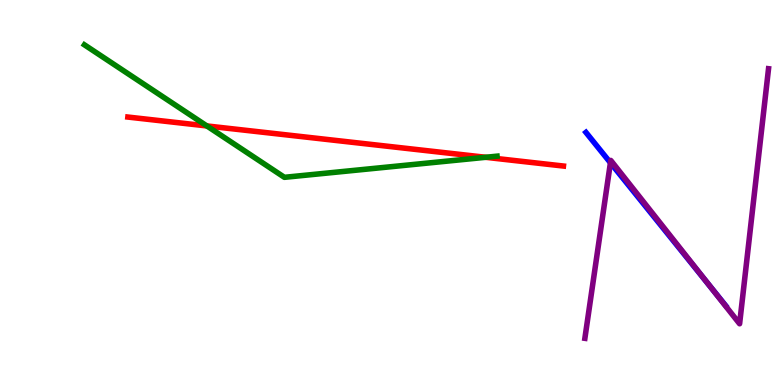[{'lines': ['blue', 'red'], 'intersections': []}, {'lines': ['green', 'red'], 'intersections': [{'x': 2.67, 'y': 6.73}, {'x': 6.27, 'y': 5.91}]}, {'lines': ['purple', 'red'], 'intersections': []}, {'lines': ['blue', 'green'], 'intersections': []}, {'lines': ['blue', 'purple'], 'intersections': [{'x': 7.88, 'y': 5.77}, {'x': 9.16, 'y': 2.56}]}, {'lines': ['green', 'purple'], 'intersections': []}]